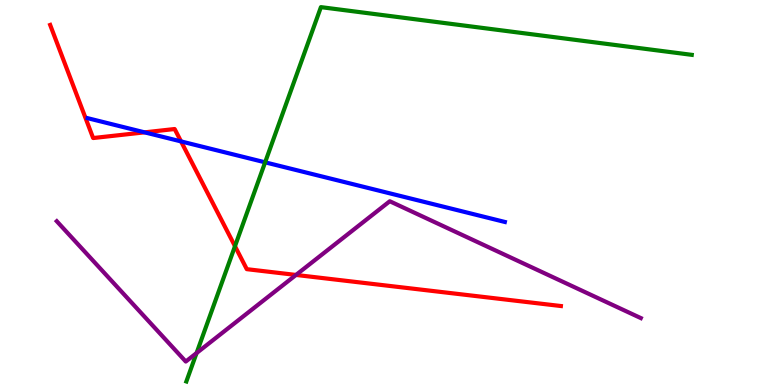[{'lines': ['blue', 'red'], 'intersections': [{'x': 1.87, 'y': 6.56}, {'x': 2.34, 'y': 6.33}]}, {'lines': ['green', 'red'], 'intersections': [{'x': 3.03, 'y': 3.6}]}, {'lines': ['purple', 'red'], 'intersections': [{'x': 3.82, 'y': 2.86}]}, {'lines': ['blue', 'green'], 'intersections': [{'x': 3.42, 'y': 5.78}]}, {'lines': ['blue', 'purple'], 'intersections': []}, {'lines': ['green', 'purple'], 'intersections': [{'x': 2.54, 'y': 0.83}]}]